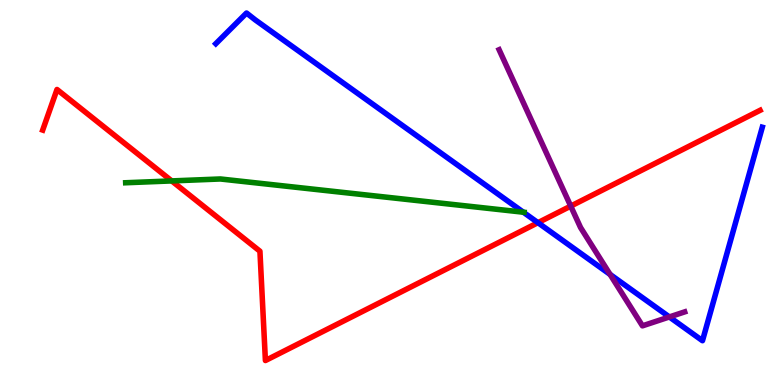[{'lines': ['blue', 'red'], 'intersections': [{'x': 6.94, 'y': 4.22}]}, {'lines': ['green', 'red'], 'intersections': [{'x': 2.22, 'y': 5.3}]}, {'lines': ['purple', 'red'], 'intersections': [{'x': 7.36, 'y': 4.65}]}, {'lines': ['blue', 'green'], 'intersections': [{'x': 6.75, 'y': 4.49}]}, {'lines': ['blue', 'purple'], 'intersections': [{'x': 7.87, 'y': 2.87}, {'x': 8.64, 'y': 1.77}]}, {'lines': ['green', 'purple'], 'intersections': []}]